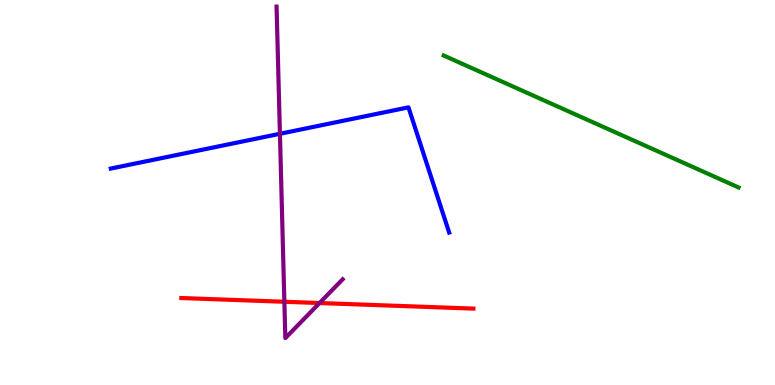[{'lines': ['blue', 'red'], 'intersections': []}, {'lines': ['green', 'red'], 'intersections': []}, {'lines': ['purple', 'red'], 'intersections': [{'x': 3.67, 'y': 2.16}, {'x': 4.12, 'y': 2.13}]}, {'lines': ['blue', 'green'], 'intersections': []}, {'lines': ['blue', 'purple'], 'intersections': [{'x': 3.61, 'y': 6.53}]}, {'lines': ['green', 'purple'], 'intersections': []}]